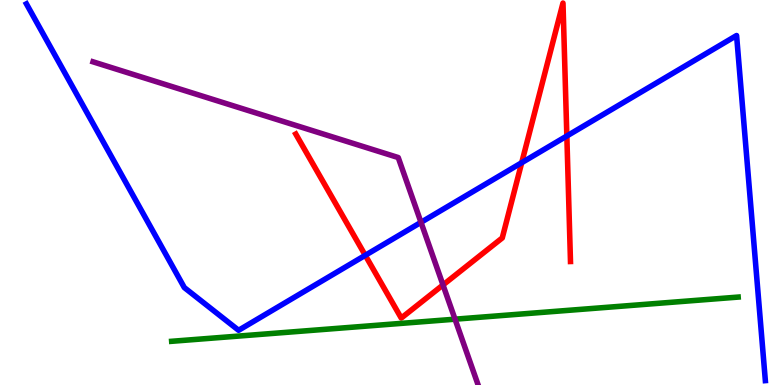[{'lines': ['blue', 'red'], 'intersections': [{'x': 4.71, 'y': 3.37}, {'x': 6.73, 'y': 5.77}, {'x': 7.31, 'y': 6.47}]}, {'lines': ['green', 'red'], 'intersections': []}, {'lines': ['purple', 'red'], 'intersections': [{'x': 5.72, 'y': 2.6}]}, {'lines': ['blue', 'green'], 'intersections': []}, {'lines': ['blue', 'purple'], 'intersections': [{'x': 5.43, 'y': 4.23}]}, {'lines': ['green', 'purple'], 'intersections': [{'x': 5.87, 'y': 1.71}]}]